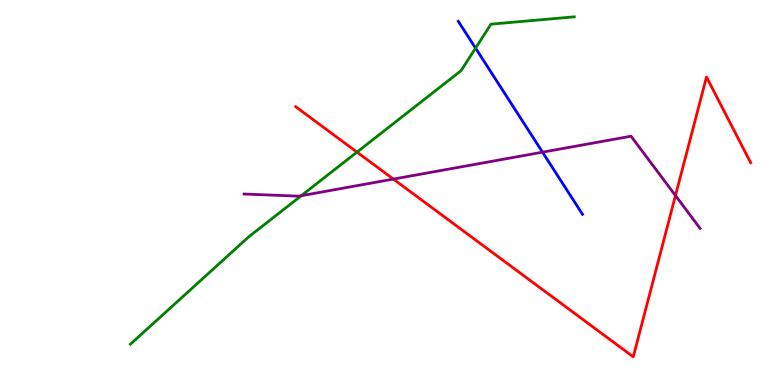[{'lines': ['blue', 'red'], 'intersections': []}, {'lines': ['green', 'red'], 'intersections': [{'x': 4.61, 'y': 6.05}]}, {'lines': ['purple', 'red'], 'intersections': [{'x': 5.08, 'y': 5.35}, {'x': 8.72, 'y': 4.92}]}, {'lines': ['blue', 'green'], 'intersections': [{'x': 6.14, 'y': 8.75}]}, {'lines': ['blue', 'purple'], 'intersections': [{'x': 7.0, 'y': 6.05}]}, {'lines': ['green', 'purple'], 'intersections': [{'x': 3.89, 'y': 4.92}]}]